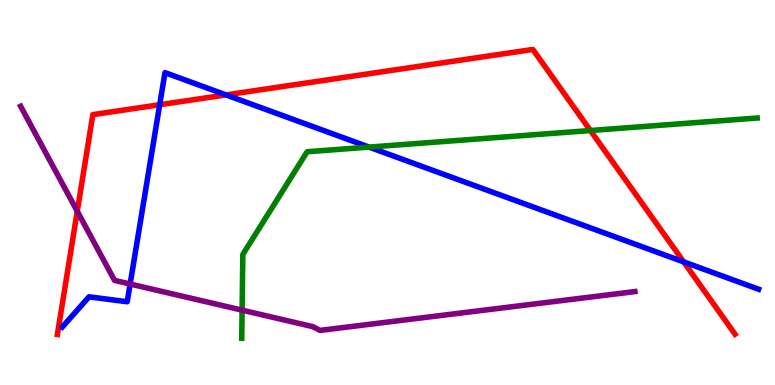[{'lines': ['blue', 'red'], 'intersections': [{'x': 2.06, 'y': 7.28}, {'x': 2.92, 'y': 7.54}, {'x': 8.82, 'y': 3.2}]}, {'lines': ['green', 'red'], 'intersections': [{'x': 7.62, 'y': 6.61}]}, {'lines': ['purple', 'red'], 'intersections': [{'x': 0.997, 'y': 4.51}]}, {'lines': ['blue', 'green'], 'intersections': [{'x': 4.76, 'y': 6.18}]}, {'lines': ['blue', 'purple'], 'intersections': [{'x': 1.68, 'y': 2.62}]}, {'lines': ['green', 'purple'], 'intersections': [{'x': 3.12, 'y': 1.94}]}]